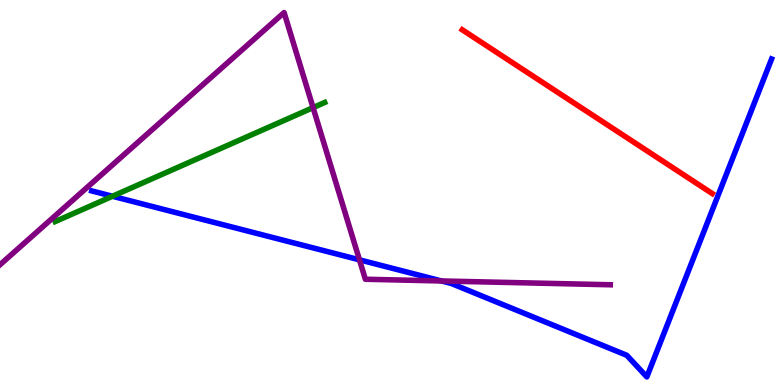[{'lines': ['blue', 'red'], 'intersections': []}, {'lines': ['green', 'red'], 'intersections': []}, {'lines': ['purple', 'red'], 'intersections': []}, {'lines': ['blue', 'green'], 'intersections': [{'x': 1.45, 'y': 4.9}]}, {'lines': ['blue', 'purple'], 'intersections': [{'x': 4.64, 'y': 3.25}, {'x': 5.7, 'y': 2.7}]}, {'lines': ['green', 'purple'], 'intersections': [{'x': 4.04, 'y': 7.2}]}]